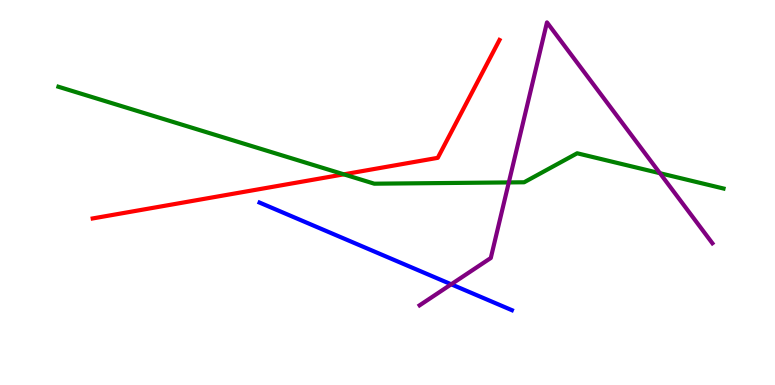[{'lines': ['blue', 'red'], 'intersections': []}, {'lines': ['green', 'red'], 'intersections': [{'x': 4.44, 'y': 5.47}]}, {'lines': ['purple', 'red'], 'intersections': []}, {'lines': ['blue', 'green'], 'intersections': []}, {'lines': ['blue', 'purple'], 'intersections': [{'x': 5.82, 'y': 2.62}]}, {'lines': ['green', 'purple'], 'intersections': [{'x': 6.57, 'y': 5.26}, {'x': 8.52, 'y': 5.5}]}]